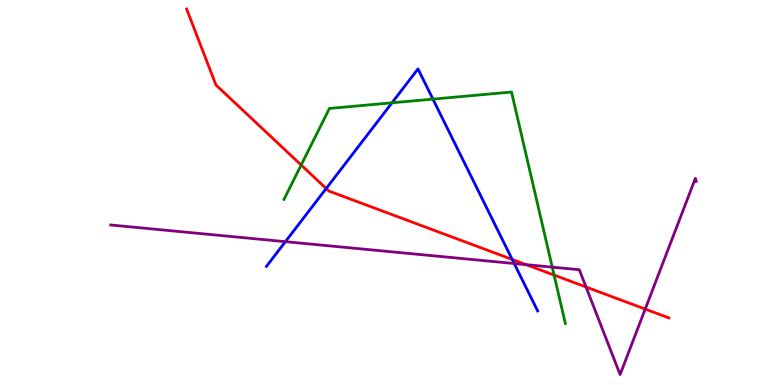[{'lines': ['blue', 'red'], 'intersections': [{'x': 4.21, 'y': 5.1}, {'x': 6.61, 'y': 3.26}]}, {'lines': ['green', 'red'], 'intersections': [{'x': 3.89, 'y': 5.71}, {'x': 7.15, 'y': 2.86}]}, {'lines': ['purple', 'red'], 'intersections': [{'x': 6.79, 'y': 3.13}, {'x': 7.56, 'y': 2.55}, {'x': 8.33, 'y': 1.97}]}, {'lines': ['blue', 'green'], 'intersections': [{'x': 5.06, 'y': 7.33}, {'x': 5.59, 'y': 7.43}]}, {'lines': ['blue', 'purple'], 'intersections': [{'x': 3.68, 'y': 3.72}, {'x': 6.63, 'y': 3.16}]}, {'lines': ['green', 'purple'], 'intersections': [{'x': 7.13, 'y': 3.06}]}]